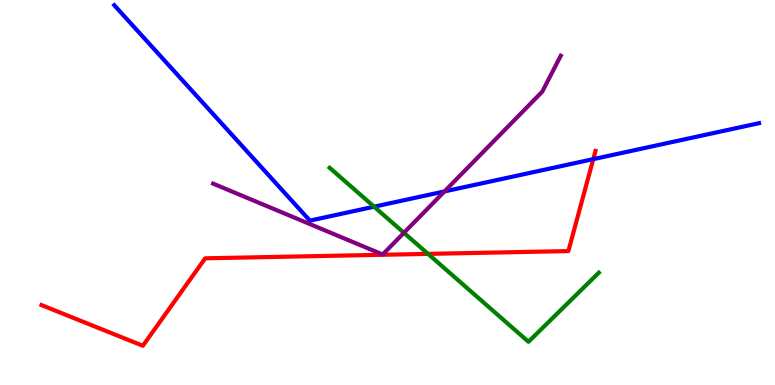[{'lines': ['blue', 'red'], 'intersections': [{'x': 7.66, 'y': 5.87}]}, {'lines': ['green', 'red'], 'intersections': [{'x': 5.52, 'y': 3.41}]}, {'lines': ['purple', 'red'], 'intersections': []}, {'lines': ['blue', 'green'], 'intersections': [{'x': 4.83, 'y': 4.63}]}, {'lines': ['blue', 'purple'], 'intersections': [{'x': 5.74, 'y': 5.03}]}, {'lines': ['green', 'purple'], 'intersections': [{'x': 5.21, 'y': 3.95}]}]